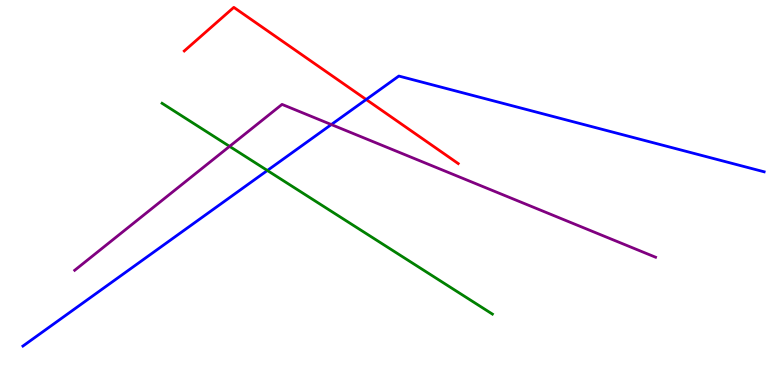[{'lines': ['blue', 'red'], 'intersections': [{'x': 4.73, 'y': 7.42}]}, {'lines': ['green', 'red'], 'intersections': []}, {'lines': ['purple', 'red'], 'intersections': []}, {'lines': ['blue', 'green'], 'intersections': [{'x': 3.45, 'y': 5.57}]}, {'lines': ['blue', 'purple'], 'intersections': [{'x': 4.27, 'y': 6.76}]}, {'lines': ['green', 'purple'], 'intersections': [{'x': 2.96, 'y': 6.2}]}]